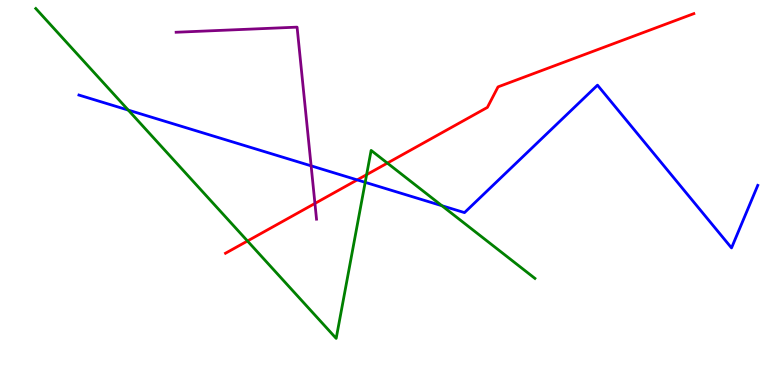[{'lines': ['blue', 'red'], 'intersections': [{'x': 4.61, 'y': 5.33}]}, {'lines': ['green', 'red'], 'intersections': [{'x': 3.19, 'y': 3.74}, {'x': 4.73, 'y': 5.46}, {'x': 5.0, 'y': 5.76}]}, {'lines': ['purple', 'red'], 'intersections': [{'x': 4.06, 'y': 4.72}]}, {'lines': ['blue', 'green'], 'intersections': [{'x': 1.66, 'y': 7.14}, {'x': 4.71, 'y': 5.26}, {'x': 5.7, 'y': 4.66}]}, {'lines': ['blue', 'purple'], 'intersections': [{'x': 4.01, 'y': 5.69}]}, {'lines': ['green', 'purple'], 'intersections': []}]